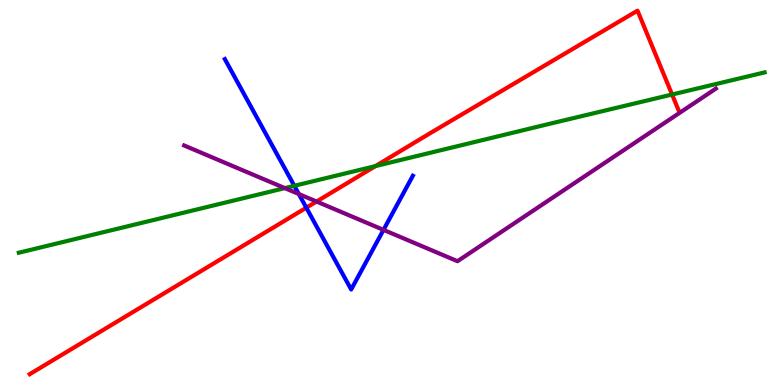[{'lines': ['blue', 'red'], 'intersections': [{'x': 3.95, 'y': 4.6}]}, {'lines': ['green', 'red'], 'intersections': [{'x': 4.84, 'y': 5.69}, {'x': 8.67, 'y': 7.54}]}, {'lines': ['purple', 'red'], 'intersections': [{'x': 4.08, 'y': 4.77}]}, {'lines': ['blue', 'green'], 'intersections': [{'x': 3.8, 'y': 5.17}]}, {'lines': ['blue', 'purple'], 'intersections': [{'x': 3.86, 'y': 4.96}, {'x': 4.95, 'y': 4.03}]}, {'lines': ['green', 'purple'], 'intersections': [{'x': 3.68, 'y': 5.11}]}]